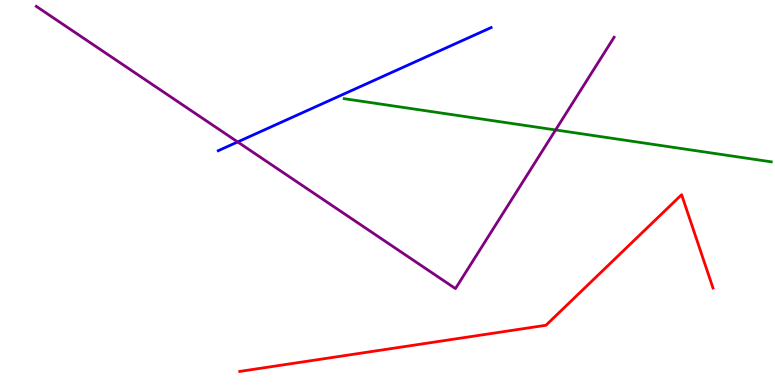[{'lines': ['blue', 'red'], 'intersections': []}, {'lines': ['green', 'red'], 'intersections': []}, {'lines': ['purple', 'red'], 'intersections': []}, {'lines': ['blue', 'green'], 'intersections': []}, {'lines': ['blue', 'purple'], 'intersections': [{'x': 3.07, 'y': 6.31}]}, {'lines': ['green', 'purple'], 'intersections': [{'x': 7.17, 'y': 6.62}]}]